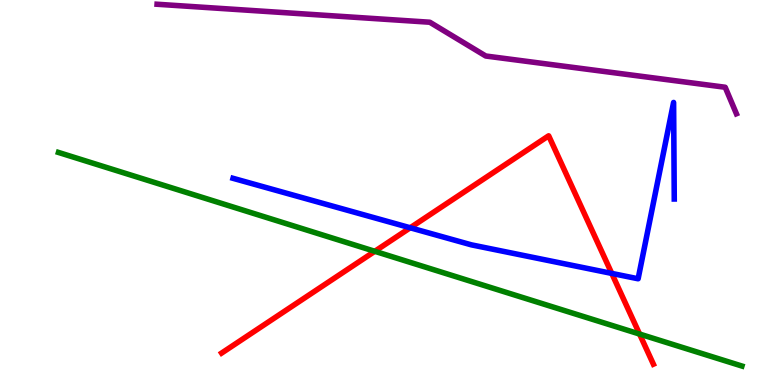[{'lines': ['blue', 'red'], 'intersections': [{'x': 5.29, 'y': 4.08}, {'x': 7.89, 'y': 2.9}]}, {'lines': ['green', 'red'], 'intersections': [{'x': 4.84, 'y': 3.47}, {'x': 8.25, 'y': 1.32}]}, {'lines': ['purple', 'red'], 'intersections': []}, {'lines': ['blue', 'green'], 'intersections': []}, {'lines': ['blue', 'purple'], 'intersections': []}, {'lines': ['green', 'purple'], 'intersections': []}]